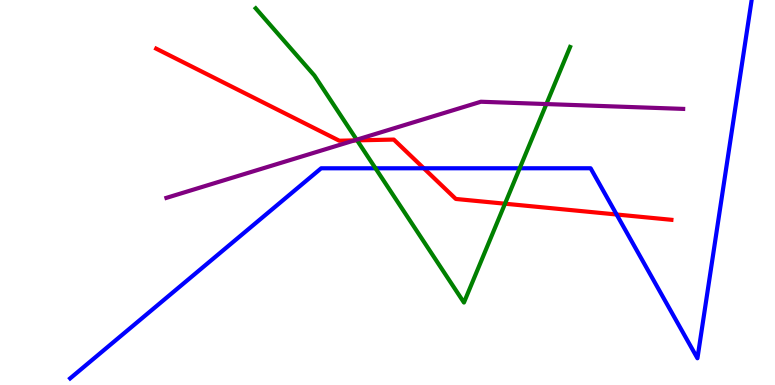[{'lines': ['blue', 'red'], 'intersections': [{'x': 5.47, 'y': 5.63}, {'x': 7.96, 'y': 4.43}]}, {'lines': ['green', 'red'], 'intersections': [{'x': 4.61, 'y': 6.35}, {'x': 6.52, 'y': 4.71}]}, {'lines': ['purple', 'red'], 'intersections': [{'x': 4.57, 'y': 6.35}]}, {'lines': ['blue', 'green'], 'intersections': [{'x': 4.85, 'y': 5.63}, {'x': 6.71, 'y': 5.63}]}, {'lines': ['blue', 'purple'], 'intersections': []}, {'lines': ['green', 'purple'], 'intersections': [{'x': 4.6, 'y': 6.37}, {'x': 7.05, 'y': 7.3}]}]